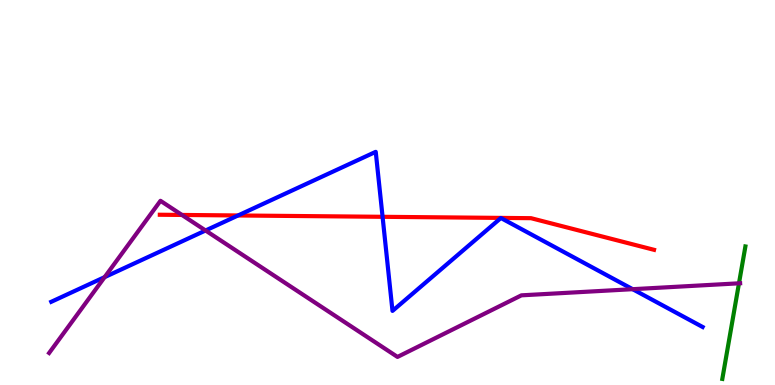[{'lines': ['blue', 'red'], 'intersections': [{'x': 3.07, 'y': 4.4}, {'x': 4.94, 'y': 4.37}]}, {'lines': ['green', 'red'], 'intersections': []}, {'lines': ['purple', 'red'], 'intersections': [{'x': 2.35, 'y': 4.42}]}, {'lines': ['blue', 'green'], 'intersections': []}, {'lines': ['blue', 'purple'], 'intersections': [{'x': 1.35, 'y': 2.8}, {'x': 2.65, 'y': 4.01}, {'x': 8.16, 'y': 2.49}]}, {'lines': ['green', 'purple'], 'intersections': [{'x': 9.54, 'y': 2.64}]}]